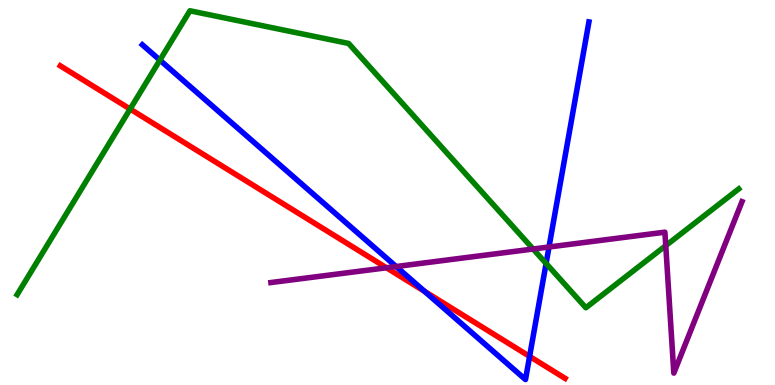[{'lines': ['blue', 'red'], 'intersections': [{'x': 5.48, 'y': 2.43}, {'x': 6.83, 'y': 0.743}]}, {'lines': ['green', 'red'], 'intersections': [{'x': 1.68, 'y': 7.17}]}, {'lines': ['purple', 'red'], 'intersections': [{'x': 4.99, 'y': 3.04}]}, {'lines': ['blue', 'green'], 'intersections': [{'x': 2.06, 'y': 8.44}, {'x': 7.05, 'y': 3.16}]}, {'lines': ['blue', 'purple'], 'intersections': [{'x': 5.11, 'y': 3.08}, {'x': 7.08, 'y': 3.58}]}, {'lines': ['green', 'purple'], 'intersections': [{'x': 6.88, 'y': 3.53}, {'x': 8.59, 'y': 3.62}]}]